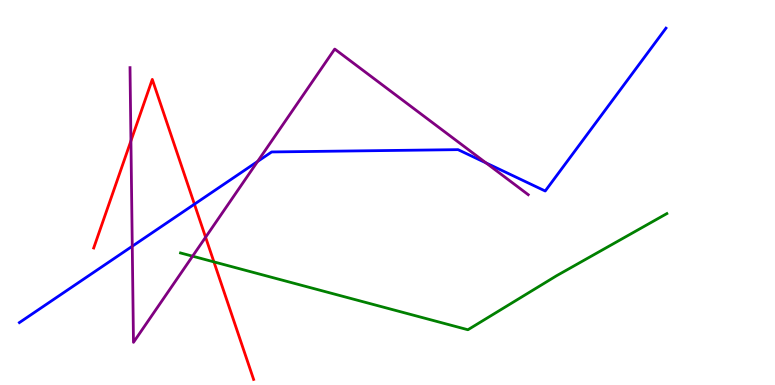[{'lines': ['blue', 'red'], 'intersections': [{'x': 2.51, 'y': 4.7}]}, {'lines': ['green', 'red'], 'intersections': [{'x': 2.76, 'y': 3.2}]}, {'lines': ['purple', 'red'], 'intersections': [{'x': 1.69, 'y': 6.34}, {'x': 2.65, 'y': 3.84}]}, {'lines': ['blue', 'green'], 'intersections': []}, {'lines': ['blue', 'purple'], 'intersections': [{'x': 1.71, 'y': 3.6}, {'x': 3.32, 'y': 5.81}, {'x': 6.27, 'y': 5.77}]}, {'lines': ['green', 'purple'], 'intersections': [{'x': 2.49, 'y': 3.35}]}]